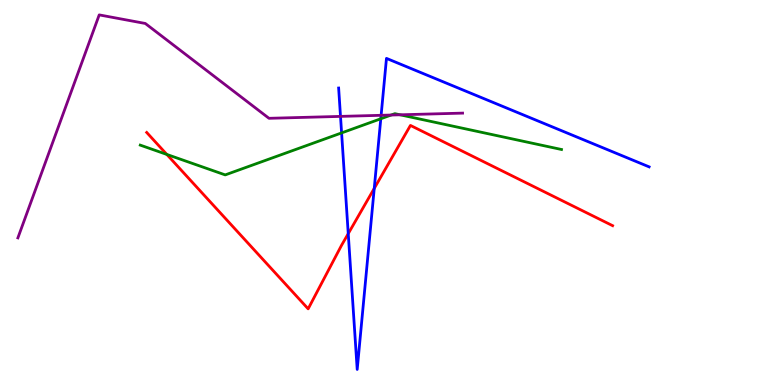[{'lines': ['blue', 'red'], 'intersections': [{'x': 4.49, 'y': 3.93}, {'x': 4.83, 'y': 5.11}]}, {'lines': ['green', 'red'], 'intersections': [{'x': 2.15, 'y': 5.99}]}, {'lines': ['purple', 'red'], 'intersections': []}, {'lines': ['blue', 'green'], 'intersections': [{'x': 4.41, 'y': 6.55}, {'x': 4.91, 'y': 6.92}]}, {'lines': ['blue', 'purple'], 'intersections': [{'x': 4.39, 'y': 6.98}, {'x': 4.92, 'y': 7.01}]}, {'lines': ['green', 'purple'], 'intersections': [{'x': 5.05, 'y': 7.01}, {'x': 5.16, 'y': 7.02}]}]